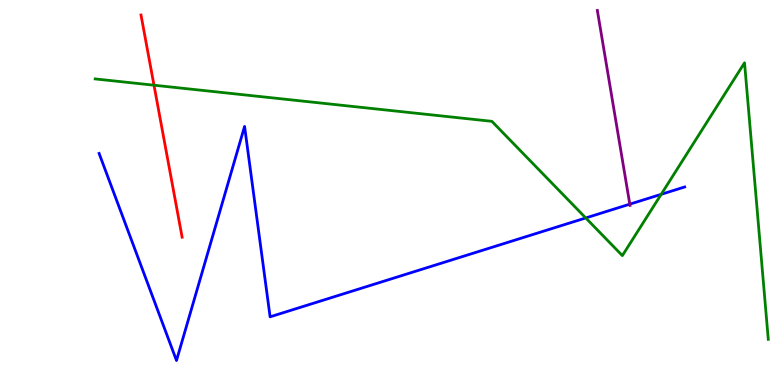[{'lines': ['blue', 'red'], 'intersections': []}, {'lines': ['green', 'red'], 'intersections': [{'x': 1.99, 'y': 7.79}]}, {'lines': ['purple', 'red'], 'intersections': []}, {'lines': ['blue', 'green'], 'intersections': [{'x': 7.56, 'y': 4.34}, {'x': 8.53, 'y': 4.95}]}, {'lines': ['blue', 'purple'], 'intersections': [{'x': 8.13, 'y': 4.7}]}, {'lines': ['green', 'purple'], 'intersections': []}]